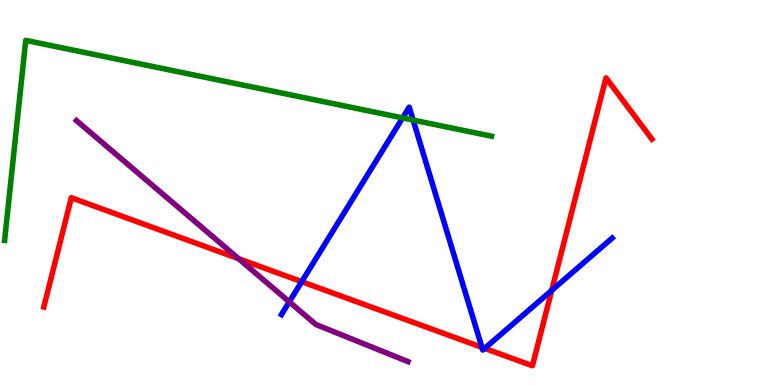[{'lines': ['blue', 'red'], 'intersections': [{'x': 3.89, 'y': 2.68}, {'x': 6.22, 'y': 0.978}, {'x': 6.25, 'y': 0.952}, {'x': 7.12, 'y': 2.46}]}, {'lines': ['green', 'red'], 'intersections': []}, {'lines': ['purple', 'red'], 'intersections': [{'x': 3.08, 'y': 3.28}]}, {'lines': ['blue', 'green'], 'intersections': [{'x': 5.19, 'y': 6.94}, {'x': 5.33, 'y': 6.88}]}, {'lines': ['blue', 'purple'], 'intersections': [{'x': 3.73, 'y': 2.16}]}, {'lines': ['green', 'purple'], 'intersections': []}]